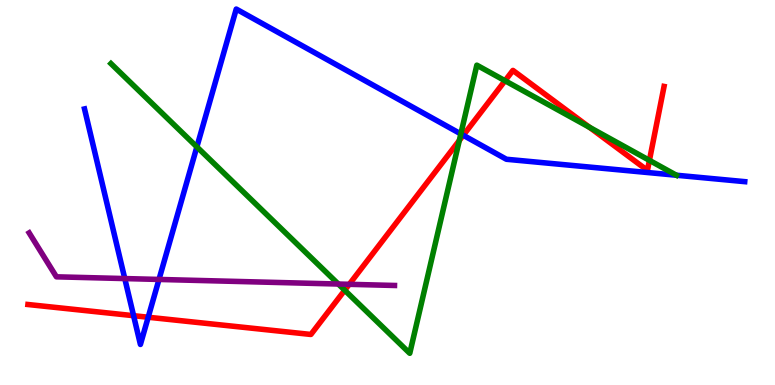[{'lines': ['blue', 'red'], 'intersections': [{'x': 1.72, 'y': 1.8}, {'x': 1.91, 'y': 1.76}, {'x': 5.98, 'y': 6.49}]}, {'lines': ['green', 'red'], 'intersections': [{'x': 4.45, 'y': 2.46}, {'x': 5.93, 'y': 6.35}, {'x': 6.52, 'y': 7.9}, {'x': 7.61, 'y': 6.69}, {'x': 8.38, 'y': 5.83}]}, {'lines': ['purple', 'red'], 'intersections': [{'x': 4.51, 'y': 2.62}]}, {'lines': ['blue', 'green'], 'intersections': [{'x': 2.54, 'y': 6.18}, {'x': 5.95, 'y': 6.52}, {'x': 8.73, 'y': 5.45}]}, {'lines': ['blue', 'purple'], 'intersections': [{'x': 1.61, 'y': 2.76}, {'x': 2.05, 'y': 2.74}]}, {'lines': ['green', 'purple'], 'intersections': [{'x': 4.37, 'y': 2.62}]}]